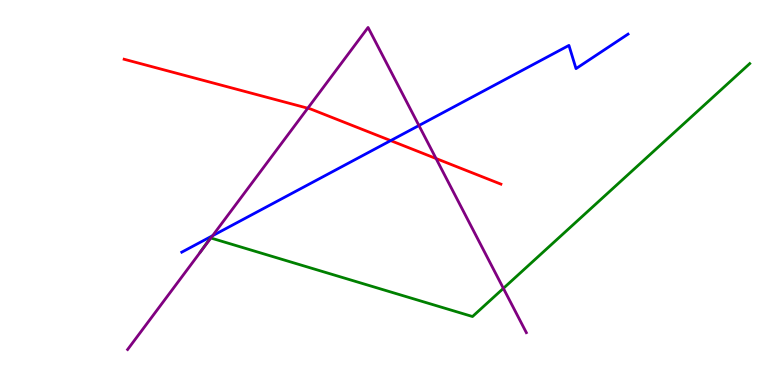[{'lines': ['blue', 'red'], 'intersections': [{'x': 5.04, 'y': 6.35}]}, {'lines': ['green', 'red'], 'intersections': []}, {'lines': ['purple', 'red'], 'intersections': [{'x': 3.97, 'y': 7.19}, {'x': 5.63, 'y': 5.88}]}, {'lines': ['blue', 'green'], 'intersections': []}, {'lines': ['blue', 'purple'], 'intersections': [{'x': 2.74, 'y': 3.88}, {'x': 5.41, 'y': 6.74}]}, {'lines': ['green', 'purple'], 'intersections': [{'x': 2.72, 'y': 3.82}, {'x': 6.5, 'y': 2.51}]}]